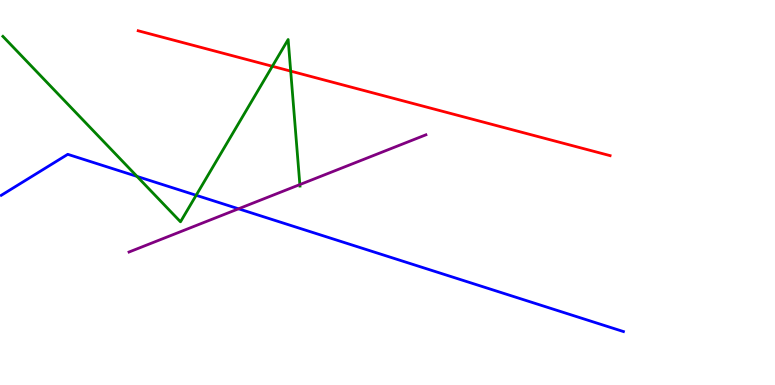[{'lines': ['blue', 'red'], 'intersections': []}, {'lines': ['green', 'red'], 'intersections': [{'x': 3.51, 'y': 8.28}, {'x': 3.75, 'y': 8.15}]}, {'lines': ['purple', 'red'], 'intersections': []}, {'lines': ['blue', 'green'], 'intersections': [{'x': 1.77, 'y': 5.42}, {'x': 2.53, 'y': 4.93}]}, {'lines': ['blue', 'purple'], 'intersections': [{'x': 3.08, 'y': 4.58}]}, {'lines': ['green', 'purple'], 'intersections': [{'x': 3.87, 'y': 5.21}]}]